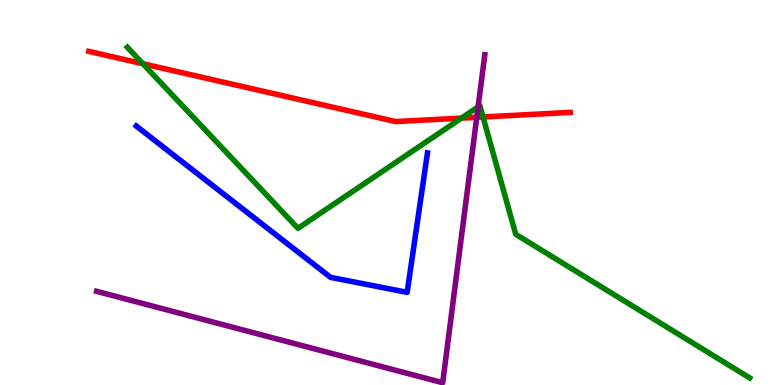[{'lines': ['blue', 'red'], 'intersections': []}, {'lines': ['green', 'red'], 'intersections': [{'x': 1.84, 'y': 8.34}, {'x': 5.95, 'y': 6.93}, {'x': 6.23, 'y': 6.96}]}, {'lines': ['purple', 'red'], 'intersections': [{'x': 6.15, 'y': 6.95}]}, {'lines': ['blue', 'green'], 'intersections': []}, {'lines': ['blue', 'purple'], 'intersections': []}, {'lines': ['green', 'purple'], 'intersections': [{'x': 6.17, 'y': 7.22}]}]